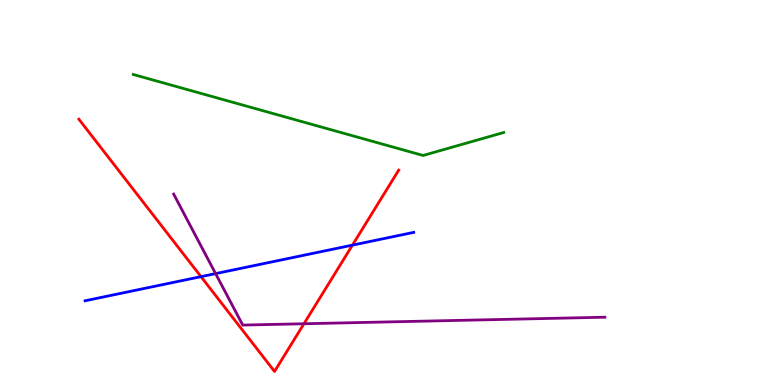[{'lines': ['blue', 'red'], 'intersections': [{'x': 2.59, 'y': 2.81}, {'x': 4.55, 'y': 3.63}]}, {'lines': ['green', 'red'], 'intersections': []}, {'lines': ['purple', 'red'], 'intersections': [{'x': 3.92, 'y': 1.59}]}, {'lines': ['blue', 'green'], 'intersections': []}, {'lines': ['blue', 'purple'], 'intersections': [{'x': 2.78, 'y': 2.89}]}, {'lines': ['green', 'purple'], 'intersections': []}]